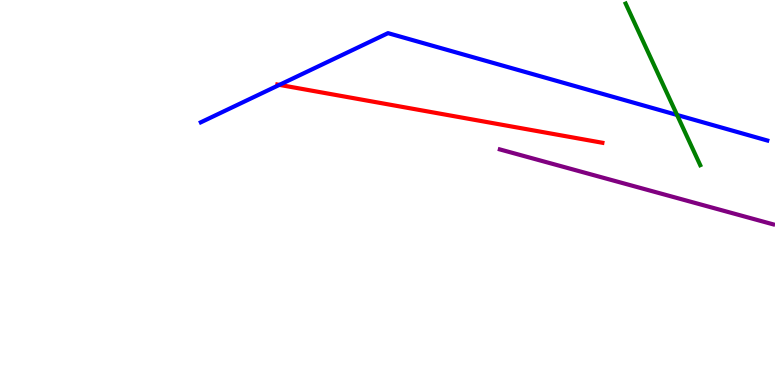[{'lines': ['blue', 'red'], 'intersections': [{'x': 3.61, 'y': 7.8}]}, {'lines': ['green', 'red'], 'intersections': []}, {'lines': ['purple', 'red'], 'intersections': []}, {'lines': ['blue', 'green'], 'intersections': [{'x': 8.74, 'y': 7.01}]}, {'lines': ['blue', 'purple'], 'intersections': []}, {'lines': ['green', 'purple'], 'intersections': []}]